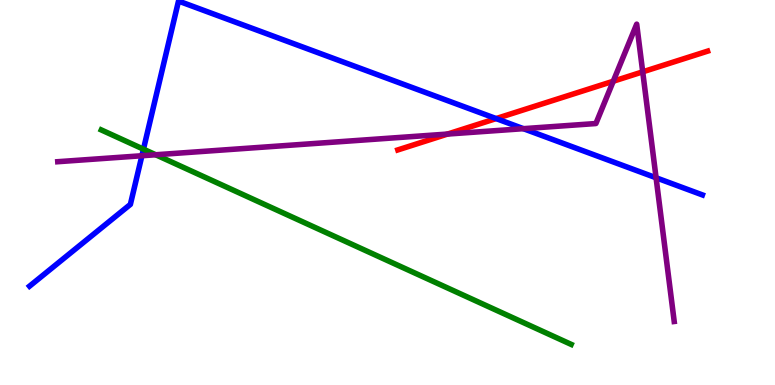[{'lines': ['blue', 'red'], 'intersections': [{'x': 6.4, 'y': 6.92}]}, {'lines': ['green', 'red'], 'intersections': []}, {'lines': ['purple', 'red'], 'intersections': [{'x': 5.78, 'y': 6.52}, {'x': 7.91, 'y': 7.89}, {'x': 8.29, 'y': 8.13}]}, {'lines': ['blue', 'green'], 'intersections': [{'x': 1.85, 'y': 6.13}]}, {'lines': ['blue', 'purple'], 'intersections': [{'x': 1.83, 'y': 5.95}, {'x': 6.75, 'y': 6.66}, {'x': 8.47, 'y': 5.38}]}, {'lines': ['green', 'purple'], 'intersections': [{'x': 2.01, 'y': 5.98}]}]